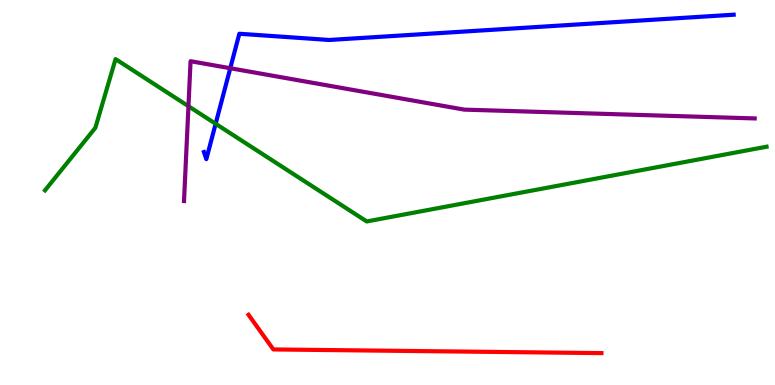[{'lines': ['blue', 'red'], 'intersections': []}, {'lines': ['green', 'red'], 'intersections': []}, {'lines': ['purple', 'red'], 'intersections': []}, {'lines': ['blue', 'green'], 'intersections': [{'x': 2.78, 'y': 6.78}]}, {'lines': ['blue', 'purple'], 'intersections': [{'x': 2.97, 'y': 8.23}]}, {'lines': ['green', 'purple'], 'intersections': [{'x': 2.43, 'y': 7.24}]}]